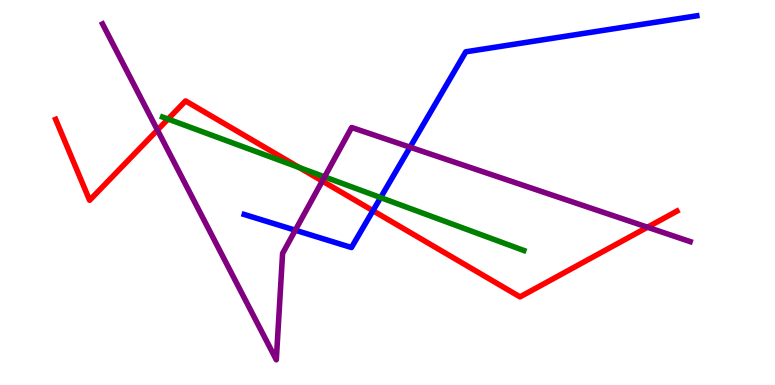[{'lines': ['blue', 'red'], 'intersections': [{'x': 4.81, 'y': 4.53}]}, {'lines': ['green', 'red'], 'intersections': [{'x': 2.17, 'y': 6.91}, {'x': 3.86, 'y': 5.65}]}, {'lines': ['purple', 'red'], 'intersections': [{'x': 2.03, 'y': 6.62}, {'x': 4.16, 'y': 5.3}, {'x': 8.35, 'y': 4.1}]}, {'lines': ['blue', 'green'], 'intersections': [{'x': 4.91, 'y': 4.87}]}, {'lines': ['blue', 'purple'], 'intersections': [{'x': 3.81, 'y': 4.02}, {'x': 5.29, 'y': 6.18}]}, {'lines': ['green', 'purple'], 'intersections': [{'x': 4.19, 'y': 5.41}]}]